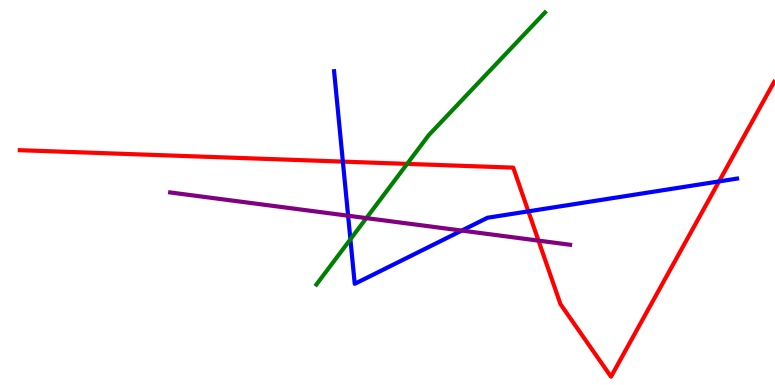[{'lines': ['blue', 'red'], 'intersections': [{'x': 4.42, 'y': 5.8}, {'x': 6.82, 'y': 4.51}, {'x': 9.28, 'y': 5.29}]}, {'lines': ['green', 'red'], 'intersections': [{'x': 5.25, 'y': 5.74}]}, {'lines': ['purple', 'red'], 'intersections': [{'x': 6.95, 'y': 3.75}]}, {'lines': ['blue', 'green'], 'intersections': [{'x': 4.52, 'y': 3.78}]}, {'lines': ['blue', 'purple'], 'intersections': [{'x': 4.49, 'y': 4.4}, {'x': 5.96, 'y': 4.01}]}, {'lines': ['green', 'purple'], 'intersections': [{'x': 4.73, 'y': 4.33}]}]